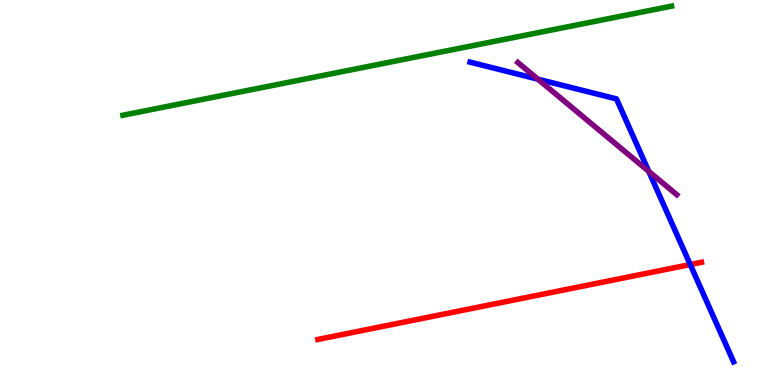[{'lines': ['blue', 'red'], 'intersections': [{'x': 8.91, 'y': 3.13}]}, {'lines': ['green', 'red'], 'intersections': []}, {'lines': ['purple', 'red'], 'intersections': []}, {'lines': ['blue', 'green'], 'intersections': []}, {'lines': ['blue', 'purple'], 'intersections': [{'x': 6.94, 'y': 7.94}, {'x': 8.37, 'y': 5.55}]}, {'lines': ['green', 'purple'], 'intersections': []}]